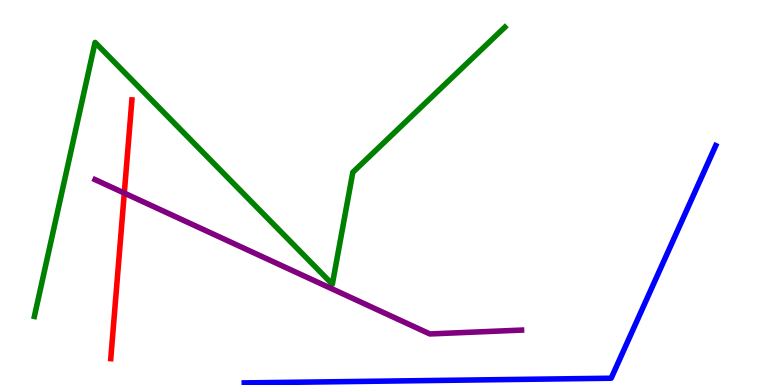[{'lines': ['blue', 'red'], 'intersections': []}, {'lines': ['green', 'red'], 'intersections': []}, {'lines': ['purple', 'red'], 'intersections': [{'x': 1.6, 'y': 4.98}]}, {'lines': ['blue', 'green'], 'intersections': []}, {'lines': ['blue', 'purple'], 'intersections': []}, {'lines': ['green', 'purple'], 'intersections': []}]